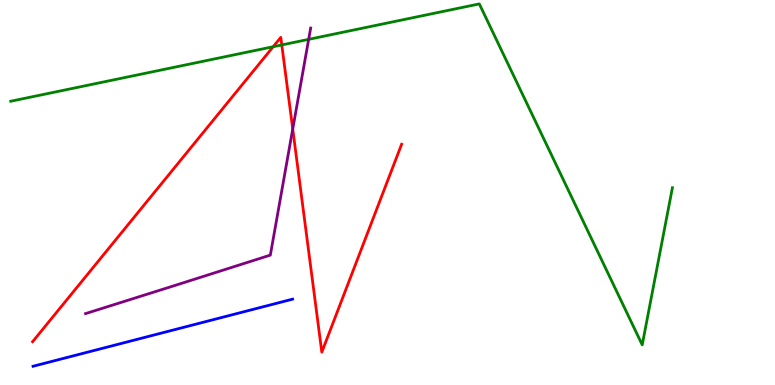[{'lines': ['blue', 'red'], 'intersections': []}, {'lines': ['green', 'red'], 'intersections': [{'x': 3.52, 'y': 8.79}, {'x': 3.64, 'y': 8.83}]}, {'lines': ['purple', 'red'], 'intersections': [{'x': 3.78, 'y': 6.65}]}, {'lines': ['blue', 'green'], 'intersections': []}, {'lines': ['blue', 'purple'], 'intersections': []}, {'lines': ['green', 'purple'], 'intersections': [{'x': 3.98, 'y': 8.98}]}]